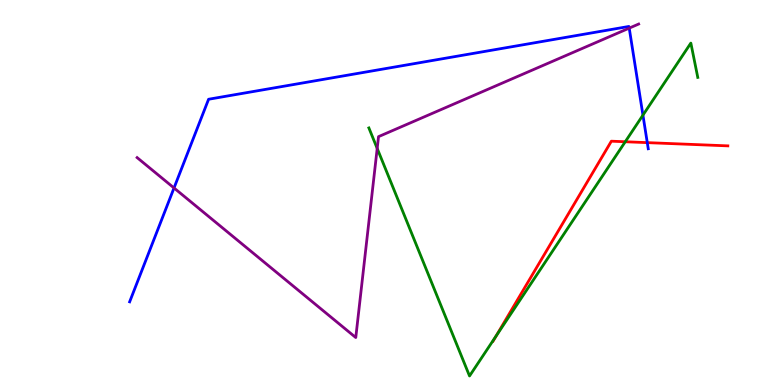[{'lines': ['blue', 'red'], 'intersections': [{'x': 8.35, 'y': 6.3}]}, {'lines': ['green', 'red'], 'intersections': [{'x': 6.4, 'y': 1.27}, {'x': 8.07, 'y': 6.32}]}, {'lines': ['purple', 'red'], 'intersections': []}, {'lines': ['blue', 'green'], 'intersections': [{'x': 8.3, 'y': 7.01}]}, {'lines': ['blue', 'purple'], 'intersections': [{'x': 2.25, 'y': 5.12}, {'x': 8.12, 'y': 9.27}]}, {'lines': ['green', 'purple'], 'intersections': [{'x': 4.87, 'y': 6.14}]}]